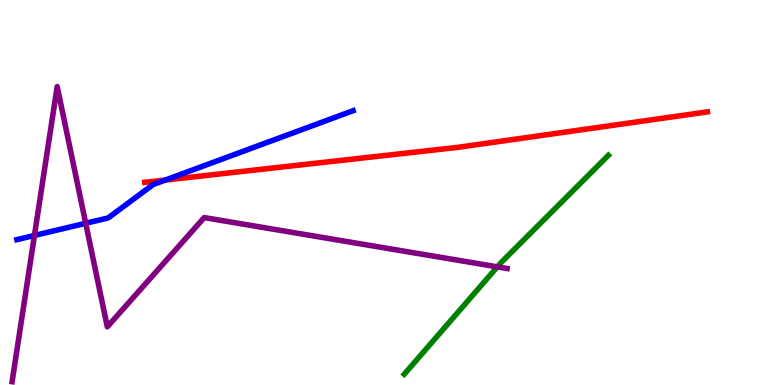[{'lines': ['blue', 'red'], 'intersections': [{'x': 2.13, 'y': 5.32}]}, {'lines': ['green', 'red'], 'intersections': []}, {'lines': ['purple', 'red'], 'intersections': []}, {'lines': ['blue', 'green'], 'intersections': []}, {'lines': ['blue', 'purple'], 'intersections': [{'x': 0.444, 'y': 3.88}, {'x': 1.11, 'y': 4.2}]}, {'lines': ['green', 'purple'], 'intersections': [{'x': 6.42, 'y': 3.07}]}]